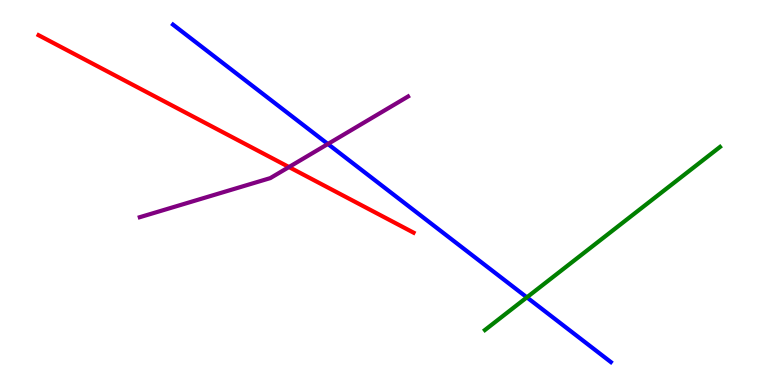[{'lines': ['blue', 'red'], 'intersections': []}, {'lines': ['green', 'red'], 'intersections': []}, {'lines': ['purple', 'red'], 'intersections': [{'x': 3.73, 'y': 5.66}]}, {'lines': ['blue', 'green'], 'intersections': [{'x': 6.8, 'y': 2.28}]}, {'lines': ['blue', 'purple'], 'intersections': [{'x': 4.23, 'y': 6.26}]}, {'lines': ['green', 'purple'], 'intersections': []}]